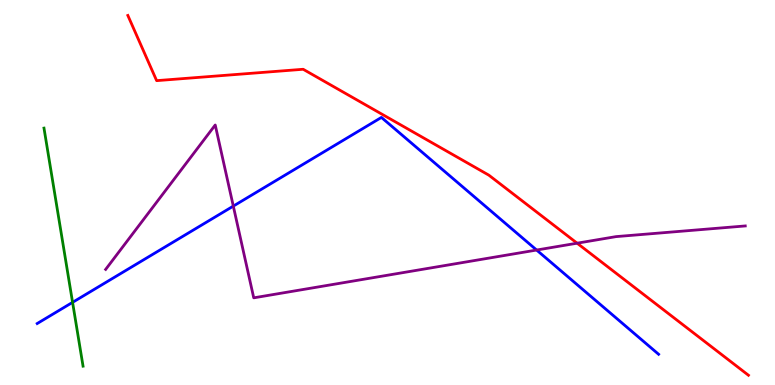[{'lines': ['blue', 'red'], 'intersections': []}, {'lines': ['green', 'red'], 'intersections': []}, {'lines': ['purple', 'red'], 'intersections': [{'x': 7.45, 'y': 3.68}]}, {'lines': ['blue', 'green'], 'intersections': [{'x': 0.936, 'y': 2.15}]}, {'lines': ['blue', 'purple'], 'intersections': [{'x': 3.01, 'y': 4.65}, {'x': 6.92, 'y': 3.51}]}, {'lines': ['green', 'purple'], 'intersections': []}]